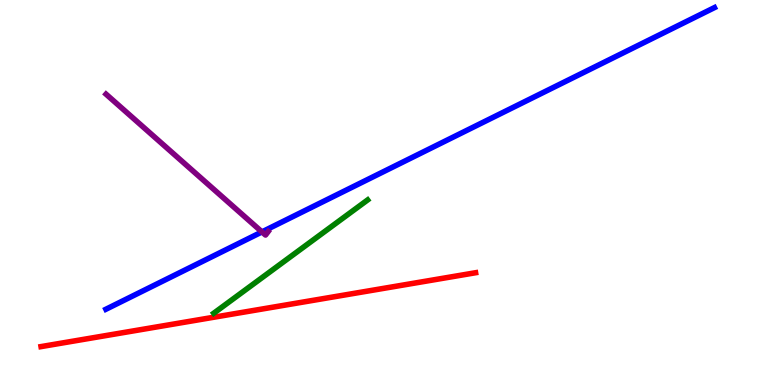[{'lines': ['blue', 'red'], 'intersections': []}, {'lines': ['green', 'red'], 'intersections': []}, {'lines': ['purple', 'red'], 'intersections': []}, {'lines': ['blue', 'green'], 'intersections': []}, {'lines': ['blue', 'purple'], 'intersections': [{'x': 3.38, 'y': 3.98}]}, {'lines': ['green', 'purple'], 'intersections': []}]